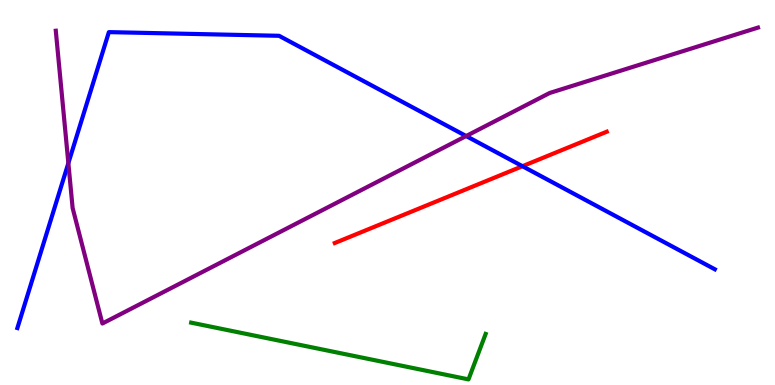[{'lines': ['blue', 'red'], 'intersections': [{'x': 6.74, 'y': 5.68}]}, {'lines': ['green', 'red'], 'intersections': []}, {'lines': ['purple', 'red'], 'intersections': []}, {'lines': ['blue', 'green'], 'intersections': []}, {'lines': ['blue', 'purple'], 'intersections': [{'x': 0.882, 'y': 5.76}, {'x': 6.01, 'y': 6.47}]}, {'lines': ['green', 'purple'], 'intersections': []}]